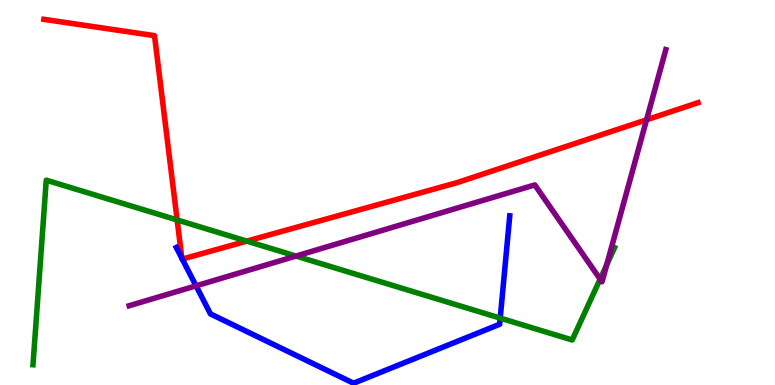[{'lines': ['blue', 'red'], 'intersections': [{'x': 2.35, 'y': 3.29}, {'x': 2.35, 'y': 3.27}]}, {'lines': ['green', 'red'], 'intersections': [{'x': 2.29, 'y': 4.29}, {'x': 3.18, 'y': 3.74}]}, {'lines': ['purple', 'red'], 'intersections': [{'x': 8.34, 'y': 6.89}]}, {'lines': ['blue', 'green'], 'intersections': [{'x': 6.45, 'y': 1.74}]}, {'lines': ['blue', 'purple'], 'intersections': [{'x': 2.53, 'y': 2.58}]}, {'lines': ['green', 'purple'], 'intersections': [{'x': 3.82, 'y': 3.35}, {'x': 7.74, 'y': 2.75}, {'x': 7.83, 'y': 3.12}]}]